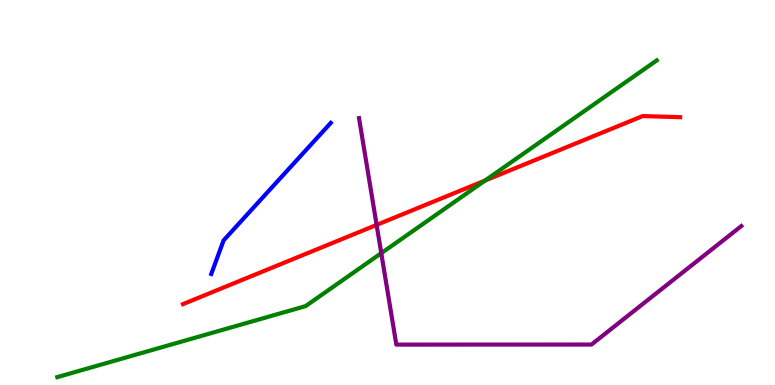[{'lines': ['blue', 'red'], 'intersections': []}, {'lines': ['green', 'red'], 'intersections': [{'x': 6.26, 'y': 5.31}]}, {'lines': ['purple', 'red'], 'intersections': [{'x': 4.86, 'y': 4.16}]}, {'lines': ['blue', 'green'], 'intersections': []}, {'lines': ['blue', 'purple'], 'intersections': []}, {'lines': ['green', 'purple'], 'intersections': [{'x': 4.92, 'y': 3.42}]}]